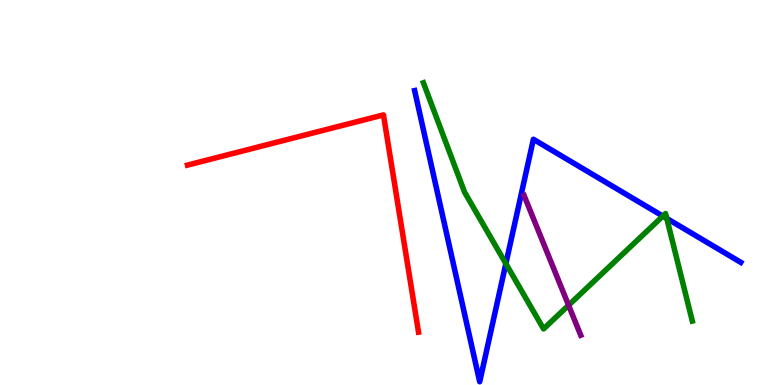[{'lines': ['blue', 'red'], 'intersections': []}, {'lines': ['green', 'red'], 'intersections': []}, {'lines': ['purple', 'red'], 'intersections': []}, {'lines': ['blue', 'green'], 'intersections': [{'x': 6.53, 'y': 3.15}, {'x': 8.55, 'y': 4.39}, {'x': 8.6, 'y': 4.33}]}, {'lines': ['blue', 'purple'], 'intersections': []}, {'lines': ['green', 'purple'], 'intersections': [{'x': 7.34, 'y': 2.07}]}]